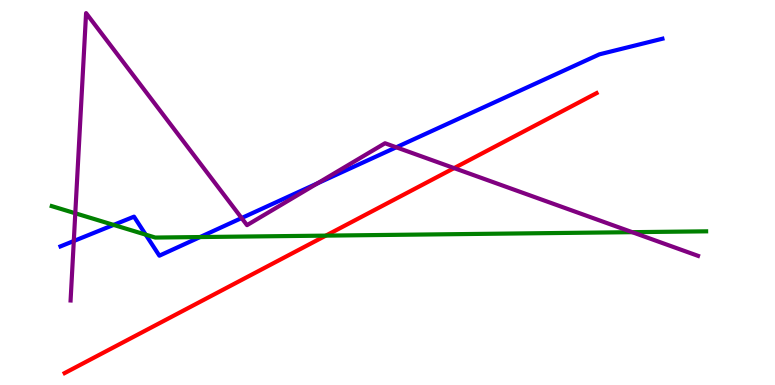[{'lines': ['blue', 'red'], 'intersections': []}, {'lines': ['green', 'red'], 'intersections': [{'x': 4.2, 'y': 3.88}]}, {'lines': ['purple', 'red'], 'intersections': [{'x': 5.86, 'y': 5.63}]}, {'lines': ['blue', 'green'], 'intersections': [{'x': 1.47, 'y': 4.16}, {'x': 1.88, 'y': 3.91}, {'x': 2.58, 'y': 3.84}]}, {'lines': ['blue', 'purple'], 'intersections': [{'x': 0.952, 'y': 3.74}, {'x': 3.12, 'y': 4.34}, {'x': 4.1, 'y': 5.24}, {'x': 5.11, 'y': 6.17}]}, {'lines': ['green', 'purple'], 'intersections': [{'x': 0.971, 'y': 4.46}, {'x': 8.16, 'y': 3.97}]}]